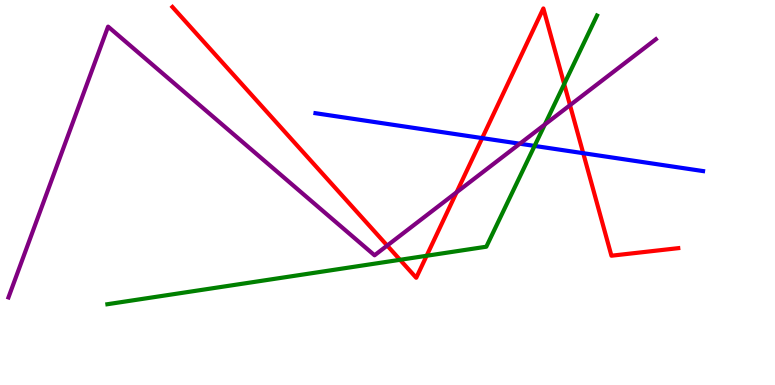[{'lines': ['blue', 'red'], 'intersections': [{'x': 6.22, 'y': 6.41}, {'x': 7.53, 'y': 6.02}]}, {'lines': ['green', 'red'], 'intersections': [{'x': 5.16, 'y': 3.25}, {'x': 5.5, 'y': 3.36}, {'x': 7.28, 'y': 7.82}]}, {'lines': ['purple', 'red'], 'intersections': [{'x': 5.0, 'y': 3.62}, {'x': 5.89, 'y': 5.01}, {'x': 7.35, 'y': 7.27}]}, {'lines': ['blue', 'green'], 'intersections': [{'x': 6.9, 'y': 6.21}]}, {'lines': ['blue', 'purple'], 'intersections': [{'x': 6.71, 'y': 6.27}]}, {'lines': ['green', 'purple'], 'intersections': [{'x': 7.03, 'y': 6.77}]}]